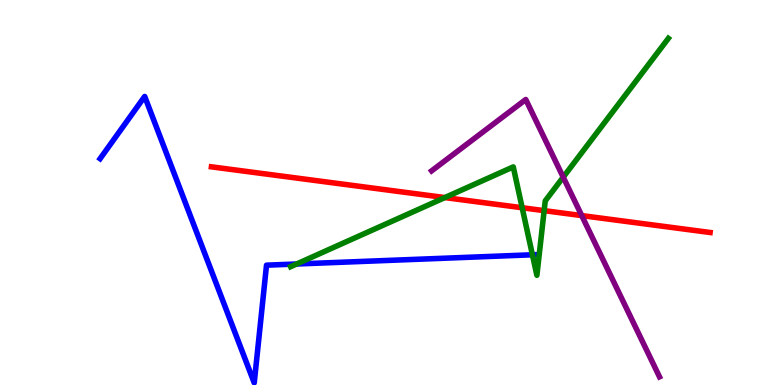[{'lines': ['blue', 'red'], 'intersections': []}, {'lines': ['green', 'red'], 'intersections': [{'x': 5.74, 'y': 4.87}, {'x': 6.74, 'y': 4.6}, {'x': 7.02, 'y': 4.53}]}, {'lines': ['purple', 'red'], 'intersections': [{'x': 7.51, 'y': 4.4}]}, {'lines': ['blue', 'green'], 'intersections': [{'x': 3.83, 'y': 3.14}, {'x': 6.87, 'y': 3.38}]}, {'lines': ['blue', 'purple'], 'intersections': []}, {'lines': ['green', 'purple'], 'intersections': [{'x': 7.27, 'y': 5.4}]}]